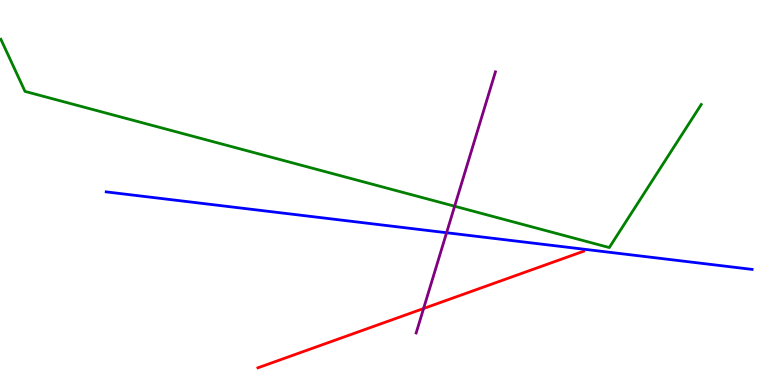[{'lines': ['blue', 'red'], 'intersections': []}, {'lines': ['green', 'red'], 'intersections': []}, {'lines': ['purple', 'red'], 'intersections': [{'x': 5.47, 'y': 1.99}]}, {'lines': ['blue', 'green'], 'intersections': []}, {'lines': ['blue', 'purple'], 'intersections': [{'x': 5.76, 'y': 3.96}]}, {'lines': ['green', 'purple'], 'intersections': [{'x': 5.87, 'y': 4.64}]}]